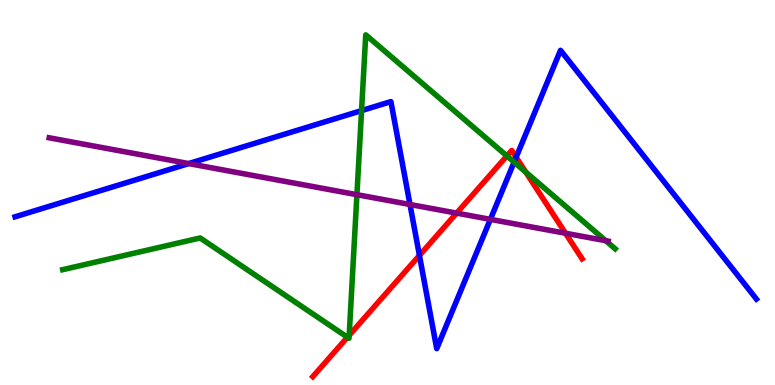[{'lines': ['blue', 'red'], 'intersections': [{'x': 5.41, 'y': 3.37}, {'x': 6.66, 'y': 5.92}]}, {'lines': ['green', 'red'], 'intersections': [{'x': 4.48, 'y': 1.24}, {'x': 4.51, 'y': 1.29}, {'x': 6.54, 'y': 5.95}, {'x': 6.79, 'y': 5.53}]}, {'lines': ['purple', 'red'], 'intersections': [{'x': 5.89, 'y': 4.46}, {'x': 7.3, 'y': 3.94}]}, {'lines': ['blue', 'green'], 'intersections': [{'x': 4.67, 'y': 7.13}, {'x': 6.63, 'y': 5.79}]}, {'lines': ['blue', 'purple'], 'intersections': [{'x': 2.43, 'y': 5.75}, {'x': 5.29, 'y': 4.69}, {'x': 6.33, 'y': 4.3}]}, {'lines': ['green', 'purple'], 'intersections': [{'x': 4.61, 'y': 4.94}, {'x': 7.82, 'y': 3.75}]}]